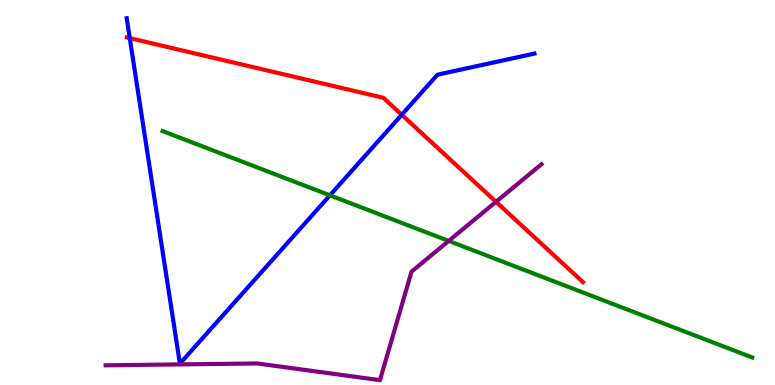[{'lines': ['blue', 'red'], 'intersections': [{'x': 1.67, 'y': 9.01}, {'x': 5.18, 'y': 7.02}]}, {'lines': ['green', 'red'], 'intersections': []}, {'lines': ['purple', 'red'], 'intersections': [{'x': 6.4, 'y': 4.76}]}, {'lines': ['blue', 'green'], 'intersections': [{'x': 4.26, 'y': 4.93}]}, {'lines': ['blue', 'purple'], 'intersections': []}, {'lines': ['green', 'purple'], 'intersections': [{'x': 5.79, 'y': 3.74}]}]